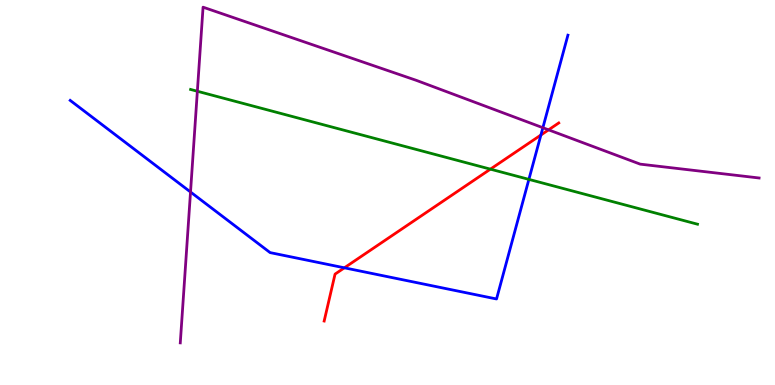[{'lines': ['blue', 'red'], 'intersections': [{'x': 4.44, 'y': 3.04}, {'x': 6.98, 'y': 6.49}]}, {'lines': ['green', 'red'], 'intersections': [{'x': 6.33, 'y': 5.61}]}, {'lines': ['purple', 'red'], 'intersections': [{'x': 7.08, 'y': 6.63}]}, {'lines': ['blue', 'green'], 'intersections': [{'x': 6.82, 'y': 5.34}]}, {'lines': ['blue', 'purple'], 'intersections': [{'x': 2.46, 'y': 5.01}, {'x': 7.0, 'y': 6.68}]}, {'lines': ['green', 'purple'], 'intersections': [{'x': 2.55, 'y': 7.63}]}]